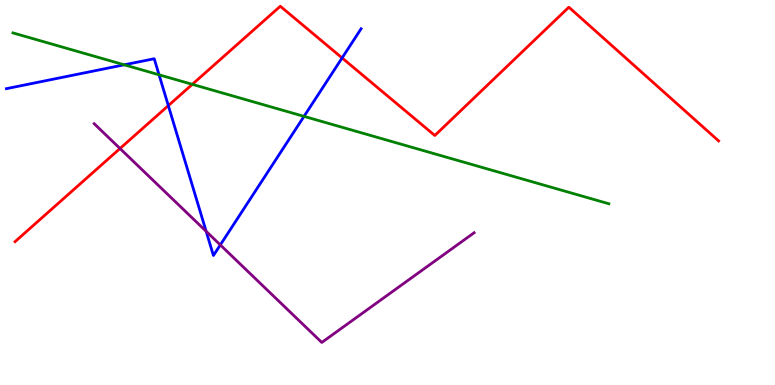[{'lines': ['blue', 'red'], 'intersections': [{'x': 2.17, 'y': 7.26}, {'x': 4.41, 'y': 8.5}]}, {'lines': ['green', 'red'], 'intersections': [{'x': 2.48, 'y': 7.81}]}, {'lines': ['purple', 'red'], 'intersections': [{'x': 1.55, 'y': 6.14}]}, {'lines': ['blue', 'green'], 'intersections': [{'x': 1.6, 'y': 8.32}, {'x': 2.05, 'y': 8.06}, {'x': 3.92, 'y': 6.98}]}, {'lines': ['blue', 'purple'], 'intersections': [{'x': 2.66, 'y': 3.99}, {'x': 2.84, 'y': 3.64}]}, {'lines': ['green', 'purple'], 'intersections': []}]